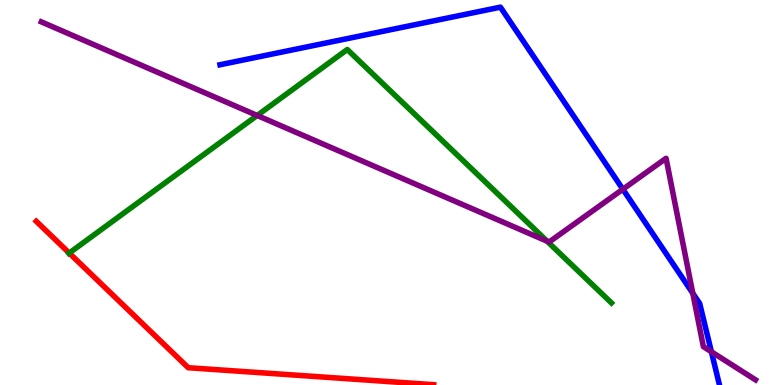[{'lines': ['blue', 'red'], 'intersections': []}, {'lines': ['green', 'red'], 'intersections': [{'x': 0.893, 'y': 3.43}]}, {'lines': ['purple', 'red'], 'intersections': []}, {'lines': ['blue', 'green'], 'intersections': []}, {'lines': ['blue', 'purple'], 'intersections': [{'x': 8.04, 'y': 5.08}, {'x': 8.94, 'y': 2.38}, {'x': 9.18, 'y': 0.863}]}, {'lines': ['green', 'purple'], 'intersections': [{'x': 3.32, 'y': 7.0}, {'x': 7.06, 'y': 3.73}]}]